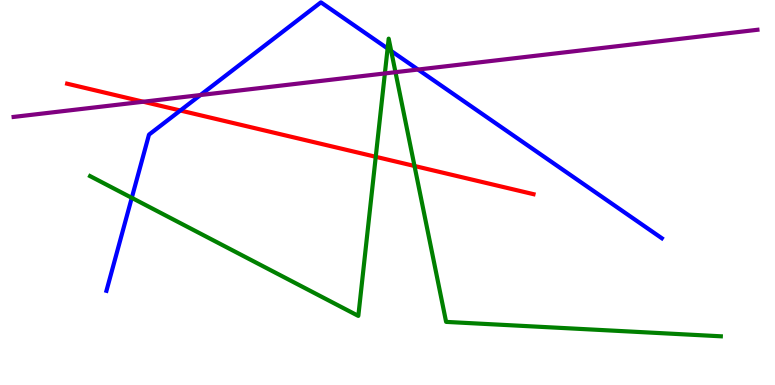[{'lines': ['blue', 'red'], 'intersections': [{'x': 2.33, 'y': 7.13}]}, {'lines': ['green', 'red'], 'intersections': [{'x': 4.85, 'y': 5.93}, {'x': 5.35, 'y': 5.69}]}, {'lines': ['purple', 'red'], 'intersections': [{'x': 1.85, 'y': 7.36}]}, {'lines': ['blue', 'green'], 'intersections': [{'x': 1.7, 'y': 4.86}, {'x': 5.0, 'y': 8.74}, {'x': 5.05, 'y': 8.68}]}, {'lines': ['blue', 'purple'], 'intersections': [{'x': 2.59, 'y': 7.53}, {'x': 5.39, 'y': 8.19}]}, {'lines': ['green', 'purple'], 'intersections': [{'x': 4.97, 'y': 8.09}, {'x': 5.1, 'y': 8.13}]}]